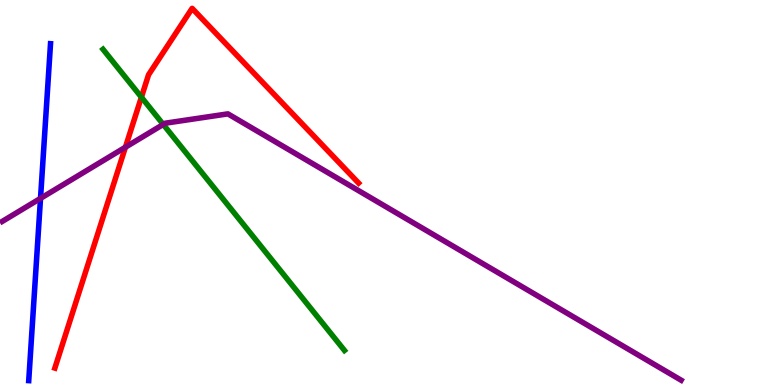[{'lines': ['blue', 'red'], 'intersections': []}, {'lines': ['green', 'red'], 'intersections': [{'x': 1.82, 'y': 7.48}]}, {'lines': ['purple', 'red'], 'intersections': [{'x': 1.62, 'y': 6.18}]}, {'lines': ['blue', 'green'], 'intersections': []}, {'lines': ['blue', 'purple'], 'intersections': [{'x': 0.523, 'y': 4.85}]}, {'lines': ['green', 'purple'], 'intersections': [{'x': 2.11, 'y': 6.77}]}]